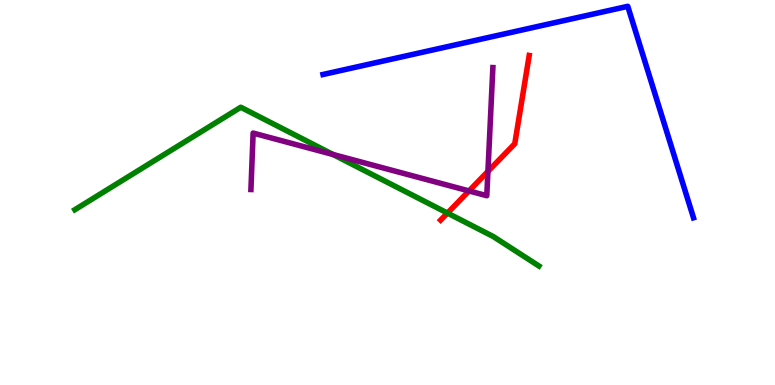[{'lines': ['blue', 'red'], 'intersections': []}, {'lines': ['green', 'red'], 'intersections': [{'x': 5.77, 'y': 4.47}]}, {'lines': ['purple', 'red'], 'intersections': [{'x': 6.05, 'y': 5.04}, {'x': 6.3, 'y': 5.55}]}, {'lines': ['blue', 'green'], 'intersections': []}, {'lines': ['blue', 'purple'], 'intersections': []}, {'lines': ['green', 'purple'], 'intersections': [{'x': 4.3, 'y': 5.99}]}]